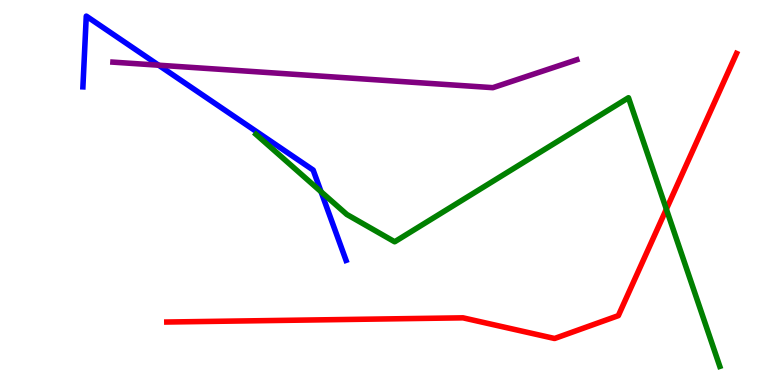[{'lines': ['blue', 'red'], 'intersections': []}, {'lines': ['green', 'red'], 'intersections': [{'x': 8.6, 'y': 4.57}]}, {'lines': ['purple', 'red'], 'intersections': []}, {'lines': ['blue', 'green'], 'intersections': [{'x': 4.14, 'y': 5.02}]}, {'lines': ['blue', 'purple'], 'intersections': [{'x': 2.05, 'y': 8.31}]}, {'lines': ['green', 'purple'], 'intersections': []}]